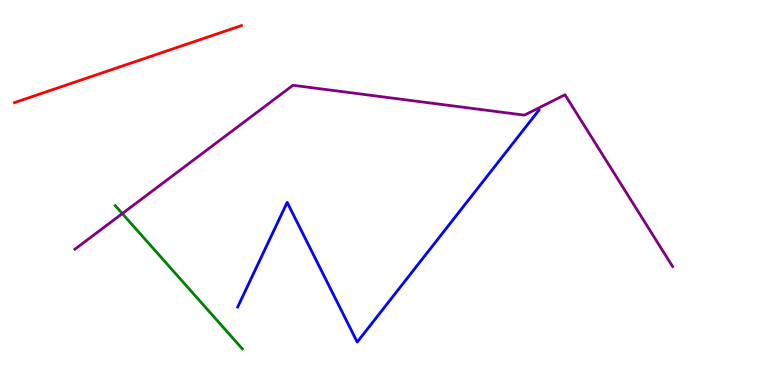[{'lines': ['blue', 'red'], 'intersections': []}, {'lines': ['green', 'red'], 'intersections': []}, {'lines': ['purple', 'red'], 'intersections': []}, {'lines': ['blue', 'green'], 'intersections': []}, {'lines': ['blue', 'purple'], 'intersections': []}, {'lines': ['green', 'purple'], 'intersections': [{'x': 1.58, 'y': 4.45}]}]